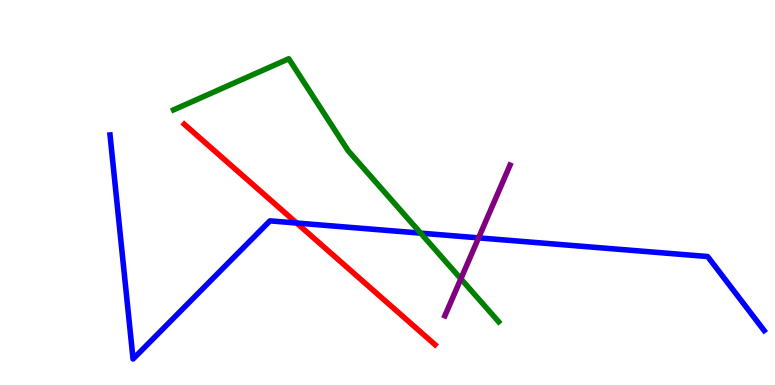[{'lines': ['blue', 'red'], 'intersections': [{'x': 3.83, 'y': 4.21}]}, {'lines': ['green', 'red'], 'intersections': []}, {'lines': ['purple', 'red'], 'intersections': []}, {'lines': ['blue', 'green'], 'intersections': [{'x': 5.43, 'y': 3.94}]}, {'lines': ['blue', 'purple'], 'intersections': [{'x': 6.18, 'y': 3.82}]}, {'lines': ['green', 'purple'], 'intersections': [{'x': 5.95, 'y': 2.76}]}]